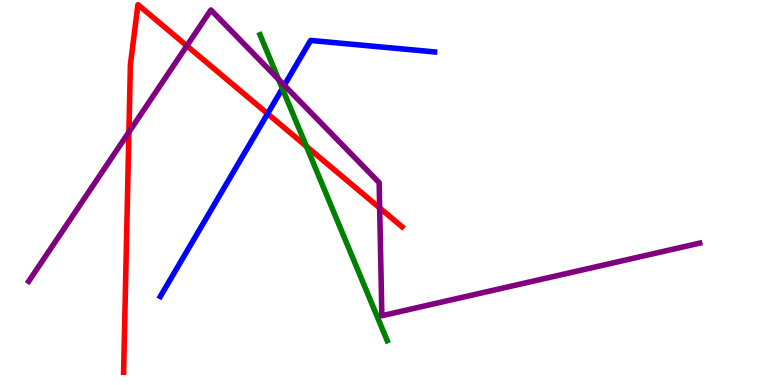[{'lines': ['blue', 'red'], 'intersections': [{'x': 3.45, 'y': 7.05}]}, {'lines': ['green', 'red'], 'intersections': [{'x': 3.95, 'y': 6.2}]}, {'lines': ['purple', 'red'], 'intersections': [{'x': 1.66, 'y': 6.57}, {'x': 2.41, 'y': 8.81}, {'x': 4.9, 'y': 4.6}]}, {'lines': ['blue', 'green'], 'intersections': [{'x': 3.64, 'y': 7.7}]}, {'lines': ['blue', 'purple'], 'intersections': [{'x': 3.67, 'y': 7.78}]}, {'lines': ['green', 'purple'], 'intersections': [{'x': 3.59, 'y': 7.94}]}]